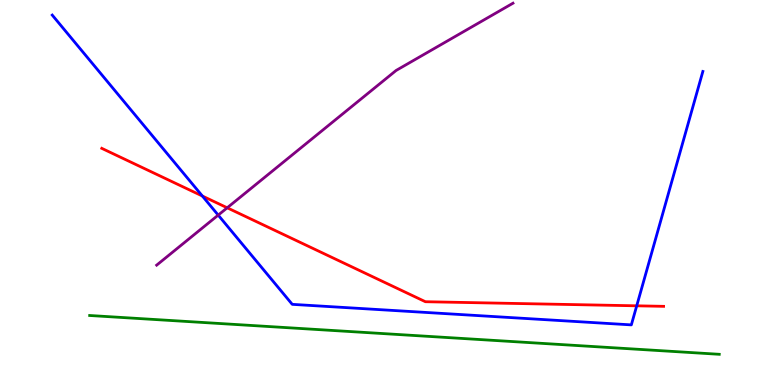[{'lines': ['blue', 'red'], 'intersections': [{'x': 2.61, 'y': 4.91}, {'x': 8.22, 'y': 2.06}]}, {'lines': ['green', 'red'], 'intersections': []}, {'lines': ['purple', 'red'], 'intersections': [{'x': 2.93, 'y': 4.6}]}, {'lines': ['blue', 'green'], 'intersections': []}, {'lines': ['blue', 'purple'], 'intersections': [{'x': 2.82, 'y': 4.41}]}, {'lines': ['green', 'purple'], 'intersections': []}]